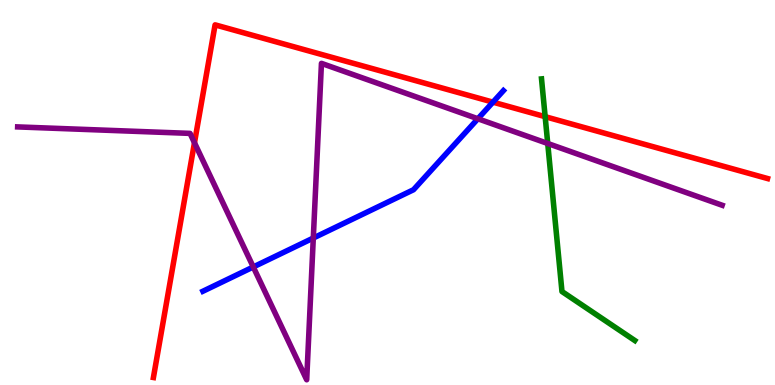[{'lines': ['blue', 'red'], 'intersections': [{'x': 6.36, 'y': 7.35}]}, {'lines': ['green', 'red'], 'intersections': [{'x': 7.03, 'y': 6.97}]}, {'lines': ['purple', 'red'], 'intersections': [{'x': 2.51, 'y': 6.29}]}, {'lines': ['blue', 'green'], 'intersections': []}, {'lines': ['blue', 'purple'], 'intersections': [{'x': 3.27, 'y': 3.07}, {'x': 4.04, 'y': 3.82}, {'x': 6.17, 'y': 6.92}]}, {'lines': ['green', 'purple'], 'intersections': [{'x': 7.07, 'y': 6.27}]}]